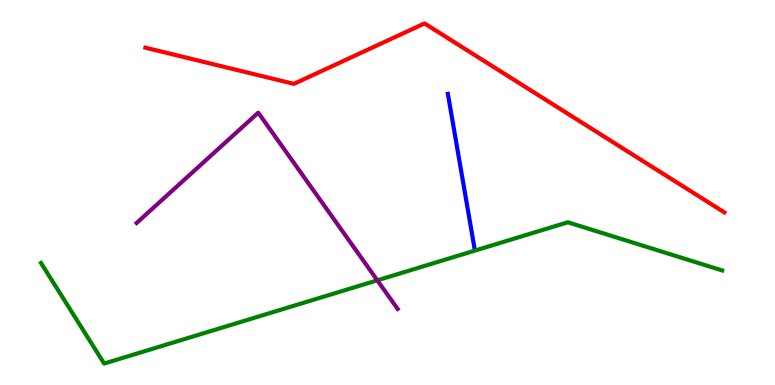[{'lines': ['blue', 'red'], 'intersections': []}, {'lines': ['green', 'red'], 'intersections': []}, {'lines': ['purple', 'red'], 'intersections': []}, {'lines': ['blue', 'green'], 'intersections': []}, {'lines': ['blue', 'purple'], 'intersections': []}, {'lines': ['green', 'purple'], 'intersections': [{'x': 4.87, 'y': 2.72}]}]